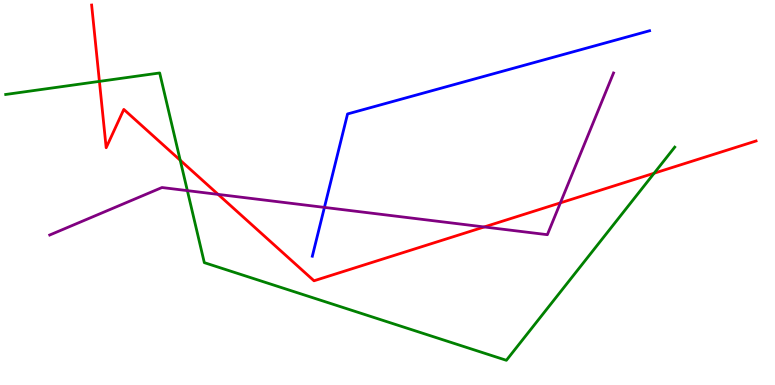[{'lines': ['blue', 'red'], 'intersections': []}, {'lines': ['green', 'red'], 'intersections': [{'x': 1.28, 'y': 7.89}, {'x': 2.33, 'y': 5.84}, {'x': 8.44, 'y': 5.5}]}, {'lines': ['purple', 'red'], 'intersections': [{'x': 2.81, 'y': 4.95}, {'x': 6.25, 'y': 4.1}, {'x': 7.23, 'y': 4.73}]}, {'lines': ['blue', 'green'], 'intersections': []}, {'lines': ['blue', 'purple'], 'intersections': [{'x': 4.19, 'y': 4.61}]}, {'lines': ['green', 'purple'], 'intersections': [{'x': 2.42, 'y': 5.05}]}]